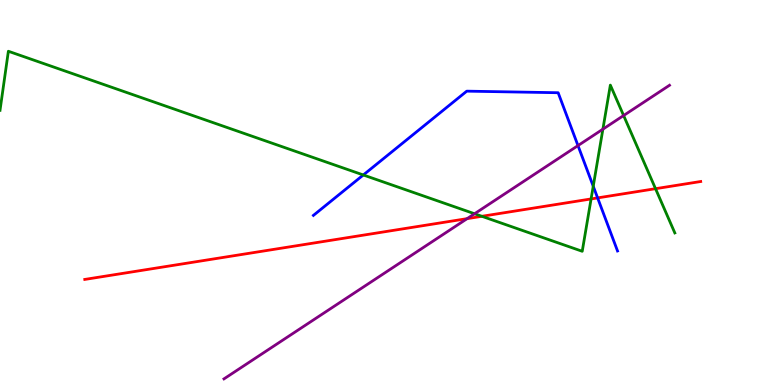[{'lines': ['blue', 'red'], 'intersections': [{'x': 7.71, 'y': 4.86}]}, {'lines': ['green', 'red'], 'intersections': [{'x': 6.22, 'y': 4.38}, {'x': 7.63, 'y': 4.83}, {'x': 8.46, 'y': 5.1}]}, {'lines': ['purple', 'red'], 'intersections': [{'x': 6.03, 'y': 4.32}]}, {'lines': ['blue', 'green'], 'intersections': [{'x': 4.69, 'y': 5.46}, {'x': 7.65, 'y': 5.16}]}, {'lines': ['blue', 'purple'], 'intersections': [{'x': 7.46, 'y': 6.22}]}, {'lines': ['green', 'purple'], 'intersections': [{'x': 6.12, 'y': 4.45}, {'x': 7.78, 'y': 6.64}, {'x': 8.05, 'y': 7.0}]}]